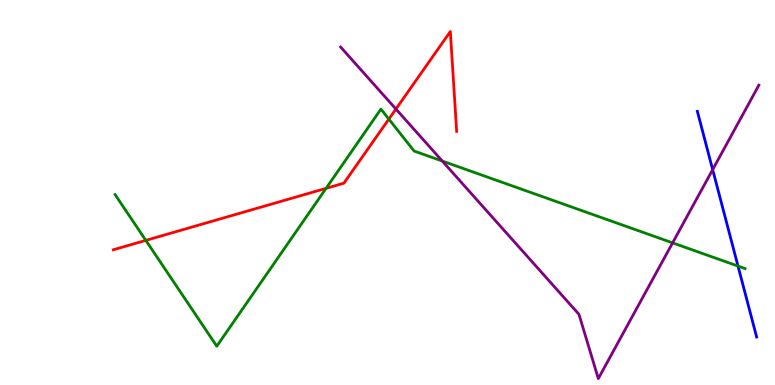[{'lines': ['blue', 'red'], 'intersections': []}, {'lines': ['green', 'red'], 'intersections': [{'x': 1.88, 'y': 3.76}, {'x': 4.21, 'y': 5.11}, {'x': 5.02, 'y': 6.91}]}, {'lines': ['purple', 'red'], 'intersections': [{'x': 5.11, 'y': 7.17}]}, {'lines': ['blue', 'green'], 'intersections': [{'x': 9.52, 'y': 3.09}]}, {'lines': ['blue', 'purple'], 'intersections': [{'x': 9.2, 'y': 5.59}]}, {'lines': ['green', 'purple'], 'intersections': [{'x': 5.71, 'y': 5.82}, {'x': 8.68, 'y': 3.69}]}]